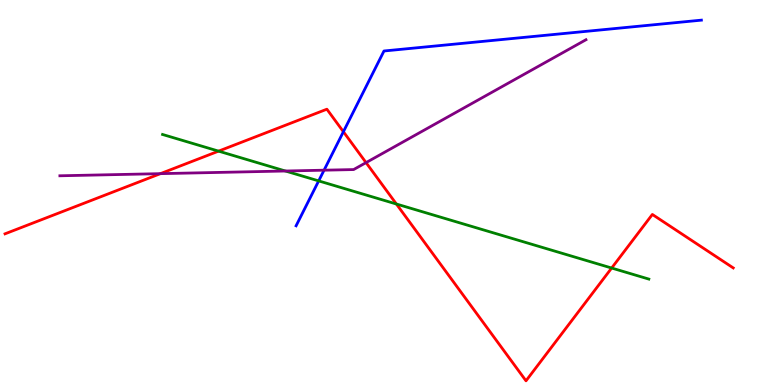[{'lines': ['blue', 'red'], 'intersections': [{'x': 4.43, 'y': 6.58}]}, {'lines': ['green', 'red'], 'intersections': [{'x': 2.82, 'y': 6.07}, {'x': 5.11, 'y': 4.7}, {'x': 7.89, 'y': 3.04}]}, {'lines': ['purple', 'red'], 'intersections': [{'x': 2.07, 'y': 5.49}, {'x': 4.72, 'y': 5.78}]}, {'lines': ['blue', 'green'], 'intersections': [{'x': 4.11, 'y': 5.3}]}, {'lines': ['blue', 'purple'], 'intersections': [{'x': 4.18, 'y': 5.58}]}, {'lines': ['green', 'purple'], 'intersections': [{'x': 3.68, 'y': 5.56}]}]